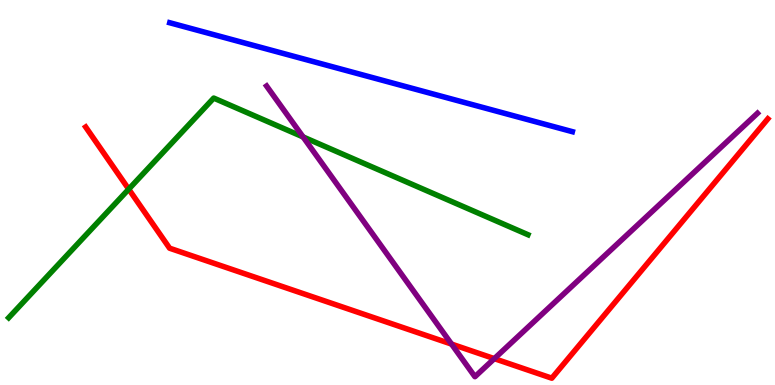[{'lines': ['blue', 'red'], 'intersections': []}, {'lines': ['green', 'red'], 'intersections': [{'x': 1.66, 'y': 5.09}]}, {'lines': ['purple', 'red'], 'intersections': [{'x': 5.83, 'y': 1.06}, {'x': 6.38, 'y': 0.685}]}, {'lines': ['blue', 'green'], 'intersections': []}, {'lines': ['blue', 'purple'], 'intersections': []}, {'lines': ['green', 'purple'], 'intersections': [{'x': 3.91, 'y': 6.44}]}]